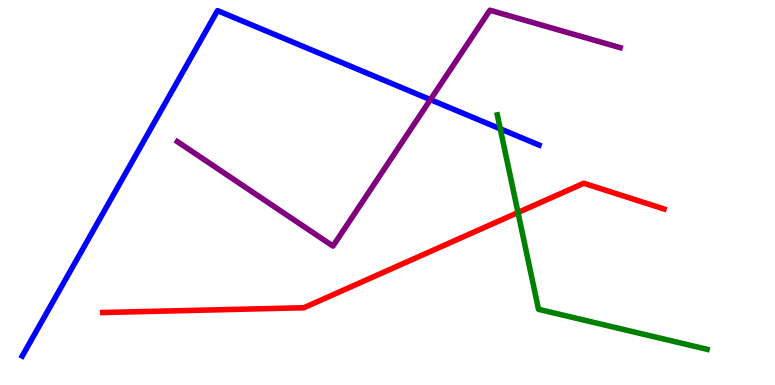[{'lines': ['blue', 'red'], 'intersections': []}, {'lines': ['green', 'red'], 'intersections': [{'x': 6.68, 'y': 4.48}]}, {'lines': ['purple', 'red'], 'intersections': []}, {'lines': ['blue', 'green'], 'intersections': [{'x': 6.46, 'y': 6.65}]}, {'lines': ['blue', 'purple'], 'intersections': [{'x': 5.55, 'y': 7.41}]}, {'lines': ['green', 'purple'], 'intersections': []}]